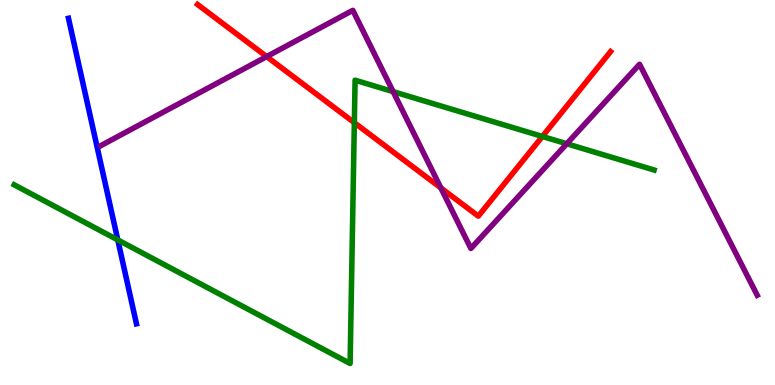[{'lines': ['blue', 'red'], 'intersections': []}, {'lines': ['green', 'red'], 'intersections': [{'x': 4.57, 'y': 6.81}, {'x': 7.0, 'y': 6.46}]}, {'lines': ['purple', 'red'], 'intersections': [{'x': 3.44, 'y': 8.53}, {'x': 5.69, 'y': 5.12}]}, {'lines': ['blue', 'green'], 'intersections': [{'x': 1.52, 'y': 3.77}]}, {'lines': ['blue', 'purple'], 'intersections': []}, {'lines': ['green', 'purple'], 'intersections': [{'x': 5.07, 'y': 7.62}, {'x': 7.31, 'y': 6.27}]}]